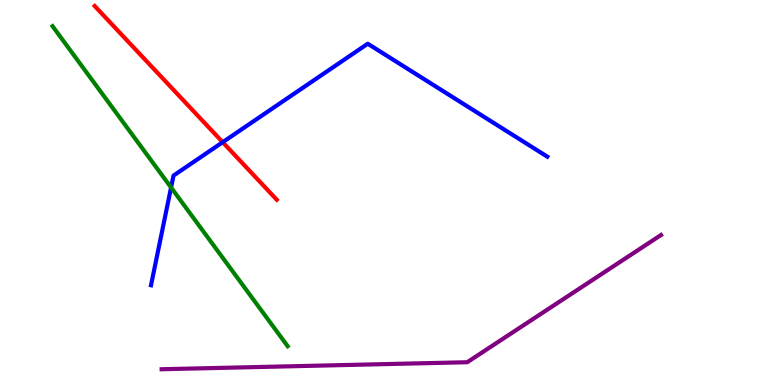[{'lines': ['blue', 'red'], 'intersections': [{'x': 2.87, 'y': 6.31}]}, {'lines': ['green', 'red'], 'intersections': []}, {'lines': ['purple', 'red'], 'intersections': []}, {'lines': ['blue', 'green'], 'intersections': [{'x': 2.21, 'y': 5.13}]}, {'lines': ['blue', 'purple'], 'intersections': []}, {'lines': ['green', 'purple'], 'intersections': []}]